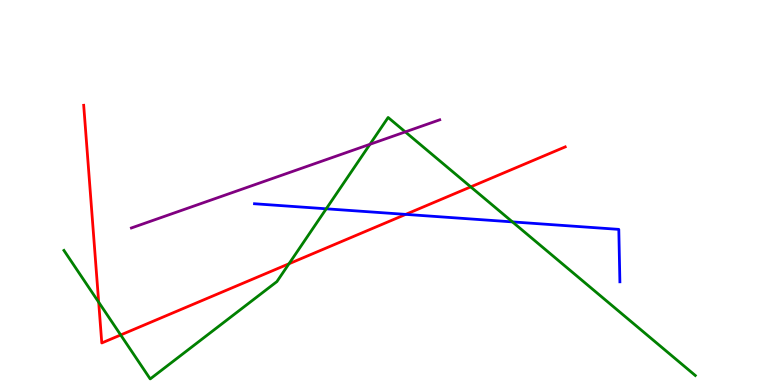[{'lines': ['blue', 'red'], 'intersections': [{'x': 5.23, 'y': 4.43}]}, {'lines': ['green', 'red'], 'intersections': [{'x': 1.27, 'y': 2.15}, {'x': 1.56, 'y': 1.3}, {'x': 3.73, 'y': 3.15}, {'x': 6.07, 'y': 5.15}]}, {'lines': ['purple', 'red'], 'intersections': []}, {'lines': ['blue', 'green'], 'intersections': [{'x': 4.21, 'y': 4.58}, {'x': 6.61, 'y': 4.24}]}, {'lines': ['blue', 'purple'], 'intersections': []}, {'lines': ['green', 'purple'], 'intersections': [{'x': 4.77, 'y': 6.25}, {'x': 5.23, 'y': 6.57}]}]